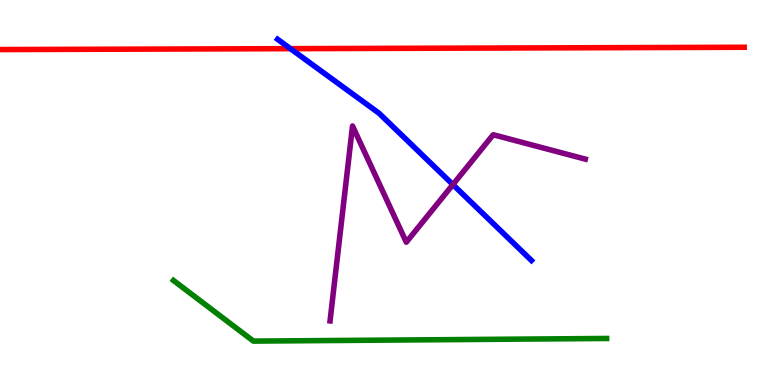[{'lines': ['blue', 'red'], 'intersections': [{'x': 3.75, 'y': 8.74}]}, {'lines': ['green', 'red'], 'intersections': []}, {'lines': ['purple', 'red'], 'intersections': []}, {'lines': ['blue', 'green'], 'intersections': []}, {'lines': ['blue', 'purple'], 'intersections': [{'x': 5.84, 'y': 5.21}]}, {'lines': ['green', 'purple'], 'intersections': []}]